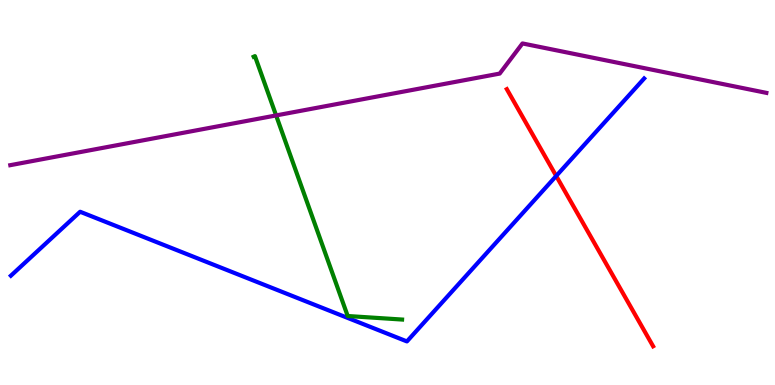[{'lines': ['blue', 'red'], 'intersections': [{'x': 7.18, 'y': 5.43}]}, {'lines': ['green', 'red'], 'intersections': []}, {'lines': ['purple', 'red'], 'intersections': []}, {'lines': ['blue', 'green'], 'intersections': []}, {'lines': ['blue', 'purple'], 'intersections': []}, {'lines': ['green', 'purple'], 'intersections': [{'x': 3.56, 'y': 7.0}]}]